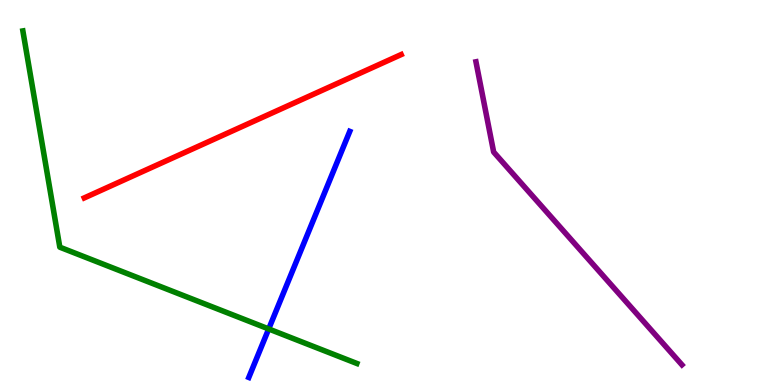[{'lines': ['blue', 'red'], 'intersections': []}, {'lines': ['green', 'red'], 'intersections': []}, {'lines': ['purple', 'red'], 'intersections': []}, {'lines': ['blue', 'green'], 'intersections': [{'x': 3.47, 'y': 1.46}]}, {'lines': ['blue', 'purple'], 'intersections': []}, {'lines': ['green', 'purple'], 'intersections': []}]